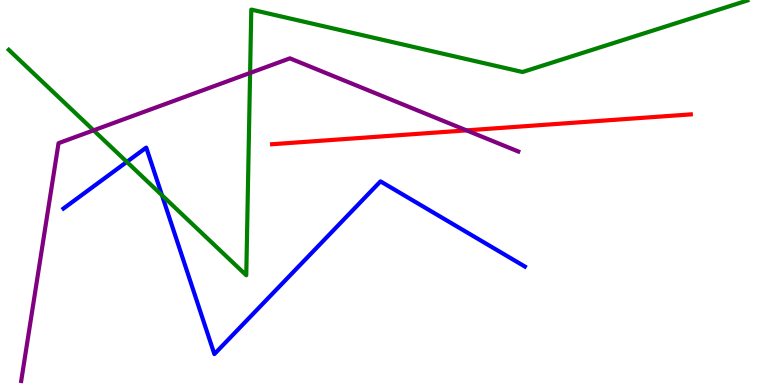[{'lines': ['blue', 'red'], 'intersections': []}, {'lines': ['green', 'red'], 'intersections': []}, {'lines': ['purple', 'red'], 'intersections': [{'x': 6.02, 'y': 6.61}]}, {'lines': ['blue', 'green'], 'intersections': [{'x': 1.64, 'y': 5.8}, {'x': 2.09, 'y': 4.93}]}, {'lines': ['blue', 'purple'], 'intersections': []}, {'lines': ['green', 'purple'], 'intersections': [{'x': 1.21, 'y': 6.61}, {'x': 3.23, 'y': 8.11}]}]